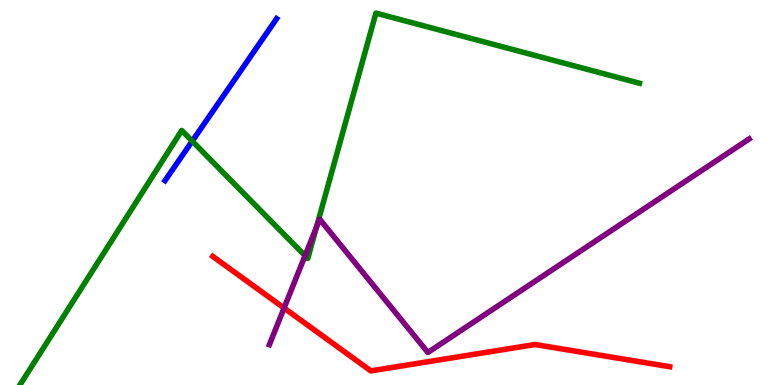[{'lines': ['blue', 'red'], 'intersections': []}, {'lines': ['green', 'red'], 'intersections': []}, {'lines': ['purple', 'red'], 'intersections': [{'x': 3.67, 'y': 2.0}]}, {'lines': ['blue', 'green'], 'intersections': [{'x': 2.48, 'y': 6.33}]}, {'lines': ['blue', 'purple'], 'intersections': []}, {'lines': ['green', 'purple'], 'intersections': [{'x': 3.94, 'y': 3.36}, {'x': 4.08, 'y': 4.1}]}]